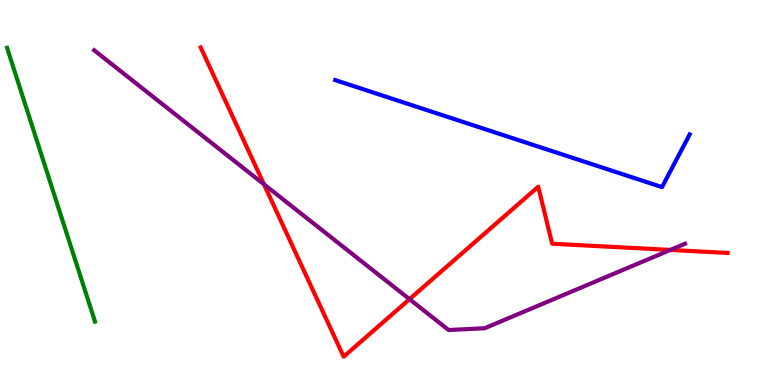[{'lines': ['blue', 'red'], 'intersections': []}, {'lines': ['green', 'red'], 'intersections': []}, {'lines': ['purple', 'red'], 'intersections': [{'x': 3.41, 'y': 5.21}, {'x': 5.28, 'y': 2.23}, {'x': 8.65, 'y': 3.51}]}, {'lines': ['blue', 'green'], 'intersections': []}, {'lines': ['blue', 'purple'], 'intersections': []}, {'lines': ['green', 'purple'], 'intersections': []}]